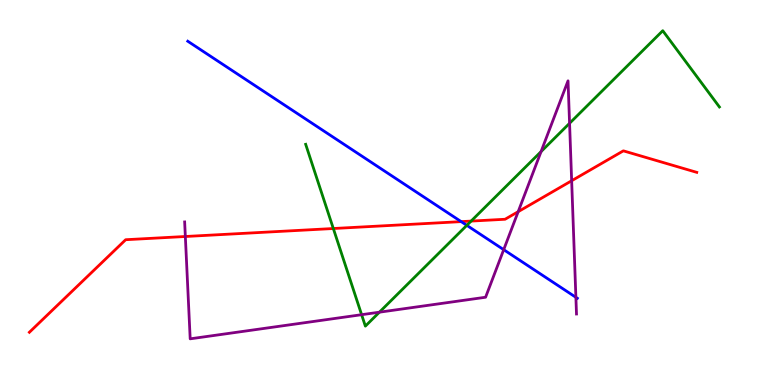[{'lines': ['blue', 'red'], 'intersections': [{'x': 5.95, 'y': 4.24}]}, {'lines': ['green', 'red'], 'intersections': [{'x': 4.3, 'y': 4.06}, {'x': 6.08, 'y': 4.26}]}, {'lines': ['purple', 'red'], 'intersections': [{'x': 2.39, 'y': 3.86}, {'x': 6.69, 'y': 4.5}, {'x': 7.38, 'y': 5.31}]}, {'lines': ['blue', 'green'], 'intersections': [{'x': 6.02, 'y': 4.15}]}, {'lines': ['blue', 'purple'], 'intersections': [{'x': 6.5, 'y': 3.51}, {'x': 7.43, 'y': 2.28}]}, {'lines': ['green', 'purple'], 'intersections': [{'x': 4.67, 'y': 1.83}, {'x': 4.9, 'y': 1.89}, {'x': 6.98, 'y': 6.06}, {'x': 7.35, 'y': 6.8}]}]